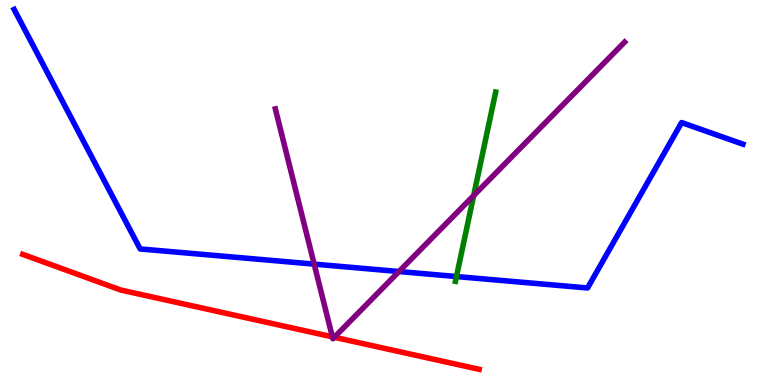[{'lines': ['blue', 'red'], 'intersections': []}, {'lines': ['green', 'red'], 'intersections': []}, {'lines': ['purple', 'red'], 'intersections': [{'x': 4.29, 'y': 1.25}, {'x': 4.31, 'y': 1.24}]}, {'lines': ['blue', 'green'], 'intersections': [{'x': 5.89, 'y': 2.82}]}, {'lines': ['blue', 'purple'], 'intersections': [{'x': 4.05, 'y': 3.14}, {'x': 5.15, 'y': 2.95}]}, {'lines': ['green', 'purple'], 'intersections': [{'x': 6.11, 'y': 4.92}]}]